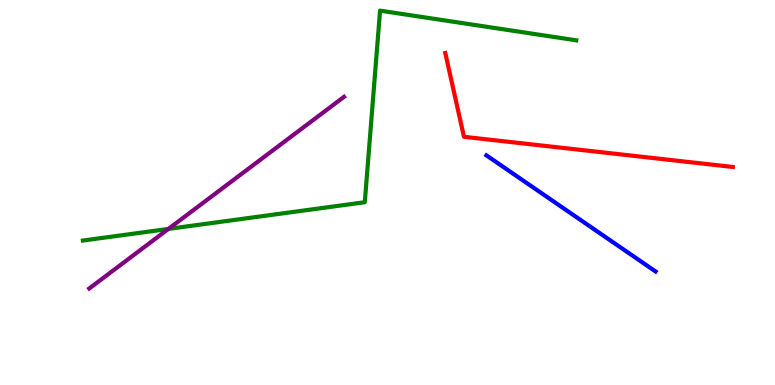[{'lines': ['blue', 'red'], 'intersections': []}, {'lines': ['green', 'red'], 'intersections': []}, {'lines': ['purple', 'red'], 'intersections': []}, {'lines': ['blue', 'green'], 'intersections': []}, {'lines': ['blue', 'purple'], 'intersections': []}, {'lines': ['green', 'purple'], 'intersections': [{'x': 2.17, 'y': 4.05}]}]